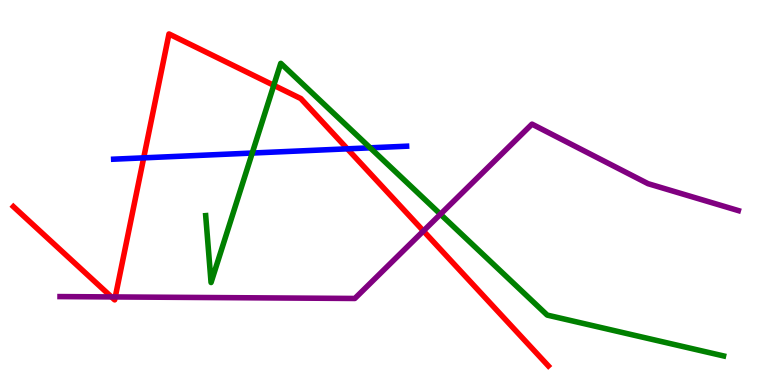[{'lines': ['blue', 'red'], 'intersections': [{'x': 1.85, 'y': 5.9}, {'x': 4.48, 'y': 6.13}]}, {'lines': ['green', 'red'], 'intersections': [{'x': 3.53, 'y': 7.78}]}, {'lines': ['purple', 'red'], 'intersections': [{'x': 1.44, 'y': 2.29}, {'x': 1.49, 'y': 2.29}, {'x': 5.46, 'y': 4.0}]}, {'lines': ['blue', 'green'], 'intersections': [{'x': 3.25, 'y': 6.02}, {'x': 4.78, 'y': 6.16}]}, {'lines': ['blue', 'purple'], 'intersections': []}, {'lines': ['green', 'purple'], 'intersections': [{'x': 5.68, 'y': 4.44}]}]